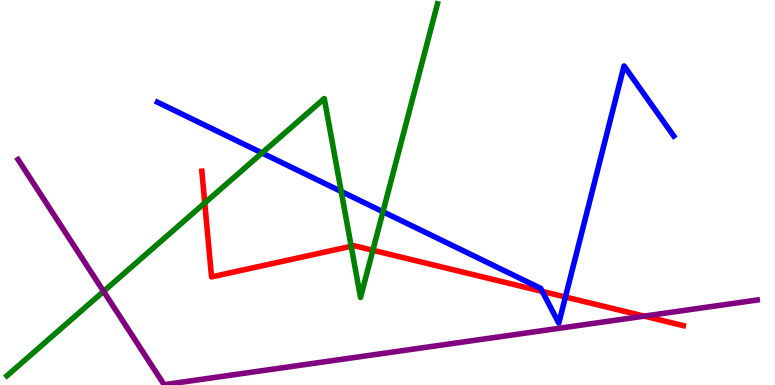[{'lines': ['blue', 'red'], 'intersections': [{'x': 7.0, 'y': 2.43}, {'x': 7.3, 'y': 2.29}]}, {'lines': ['green', 'red'], 'intersections': [{'x': 2.64, 'y': 4.73}, {'x': 4.53, 'y': 3.6}, {'x': 4.81, 'y': 3.5}]}, {'lines': ['purple', 'red'], 'intersections': [{'x': 8.31, 'y': 1.79}]}, {'lines': ['blue', 'green'], 'intersections': [{'x': 3.38, 'y': 6.03}, {'x': 4.4, 'y': 5.03}, {'x': 4.94, 'y': 4.5}]}, {'lines': ['blue', 'purple'], 'intersections': []}, {'lines': ['green', 'purple'], 'intersections': [{'x': 1.34, 'y': 2.43}]}]